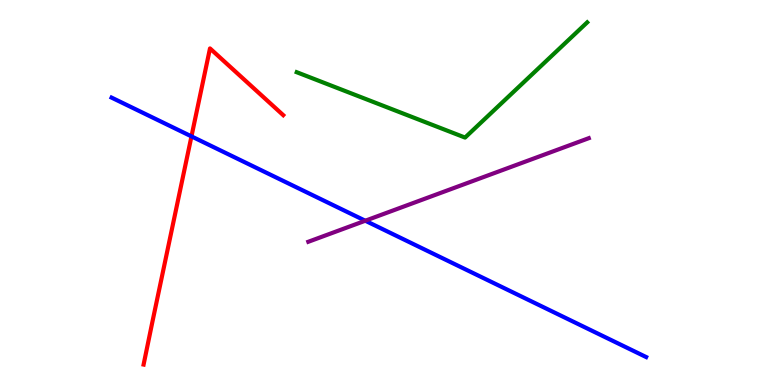[{'lines': ['blue', 'red'], 'intersections': [{'x': 2.47, 'y': 6.46}]}, {'lines': ['green', 'red'], 'intersections': []}, {'lines': ['purple', 'red'], 'intersections': []}, {'lines': ['blue', 'green'], 'intersections': []}, {'lines': ['blue', 'purple'], 'intersections': [{'x': 4.71, 'y': 4.27}]}, {'lines': ['green', 'purple'], 'intersections': []}]